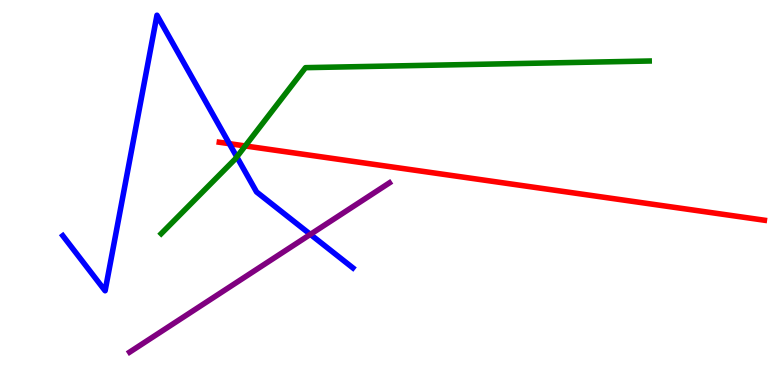[{'lines': ['blue', 'red'], 'intersections': [{'x': 2.96, 'y': 6.27}]}, {'lines': ['green', 'red'], 'intersections': [{'x': 3.16, 'y': 6.21}]}, {'lines': ['purple', 'red'], 'intersections': []}, {'lines': ['blue', 'green'], 'intersections': [{'x': 3.06, 'y': 5.92}]}, {'lines': ['blue', 'purple'], 'intersections': [{'x': 4.0, 'y': 3.91}]}, {'lines': ['green', 'purple'], 'intersections': []}]